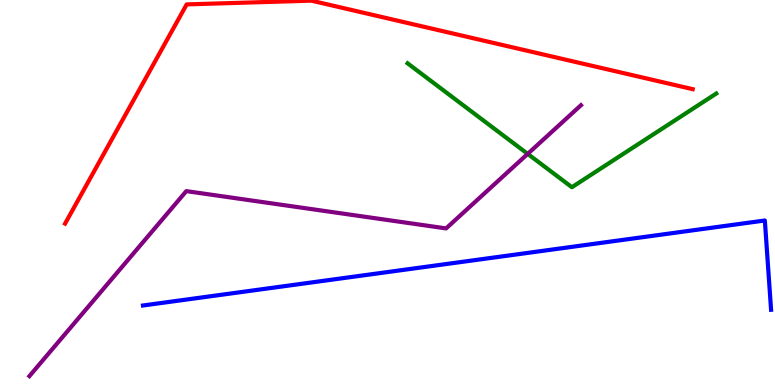[{'lines': ['blue', 'red'], 'intersections': []}, {'lines': ['green', 'red'], 'intersections': []}, {'lines': ['purple', 'red'], 'intersections': []}, {'lines': ['blue', 'green'], 'intersections': []}, {'lines': ['blue', 'purple'], 'intersections': []}, {'lines': ['green', 'purple'], 'intersections': [{'x': 6.81, 'y': 6.0}]}]